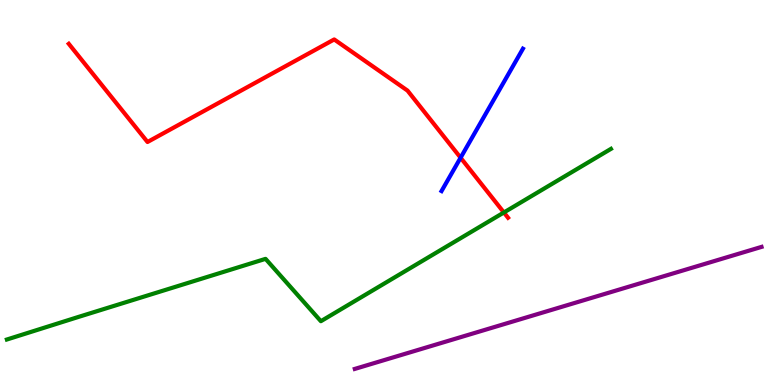[{'lines': ['blue', 'red'], 'intersections': [{'x': 5.94, 'y': 5.9}]}, {'lines': ['green', 'red'], 'intersections': [{'x': 6.5, 'y': 4.48}]}, {'lines': ['purple', 'red'], 'intersections': []}, {'lines': ['blue', 'green'], 'intersections': []}, {'lines': ['blue', 'purple'], 'intersections': []}, {'lines': ['green', 'purple'], 'intersections': []}]